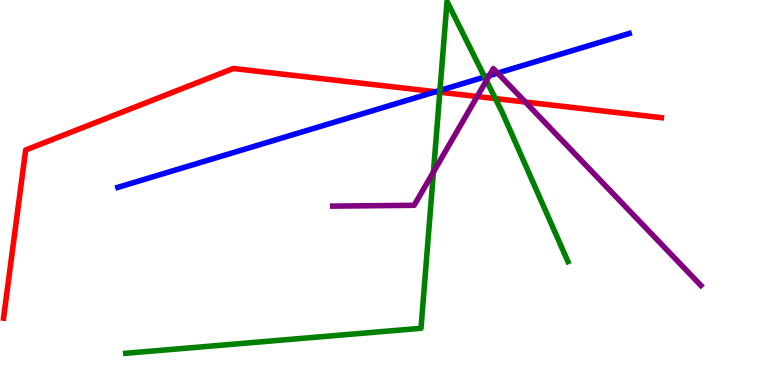[{'lines': ['blue', 'red'], 'intersections': [{'x': 5.62, 'y': 7.62}]}, {'lines': ['green', 'red'], 'intersections': [{'x': 5.67, 'y': 7.6}, {'x': 6.39, 'y': 7.44}]}, {'lines': ['purple', 'red'], 'intersections': [{'x': 6.16, 'y': 7.49}, {'x': 6.78, 'y': 7.35}]}, {'lines': ['blue', 'green'], 'intersections': [{'x': 5.68, 'y': 7.65}, {'x': 6.25, 'y': 8.0}]}, {'lines': ['blue', 'purple'], 'intersections': [{'x': 6.31, 'y': 8.04}, {'x': 6.42, 'y': 8.1}]}, {'lines': ['green', 'purple'], 'intersections': [{'x': 5.59, 'y': 5.53}, {'x': 6.28, 'y': 7.91}]}]